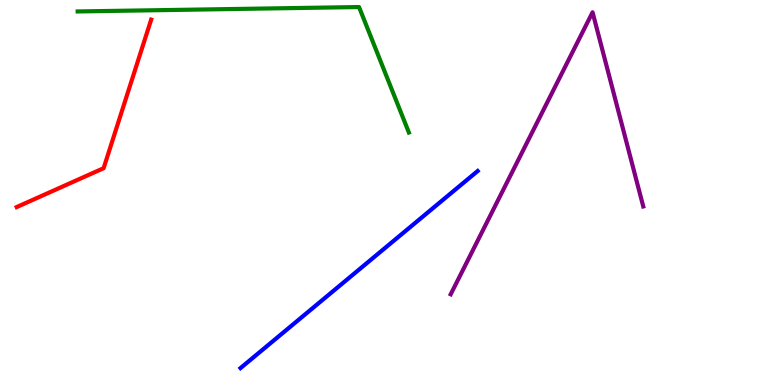[{'lines': ['blue', 'red'], 'intersections': []}, {'lines': ['green', 'red'], 'intersections': []}, {'lines': ['purple', 'red'], 'intersections': []}, {'lines': ['blue', 'green'], 'intersections': []}, {'lines': ['blue', 'purple'], 'intersections': []}, {'lines': ['green', 'purple'], 'intersections': []}]